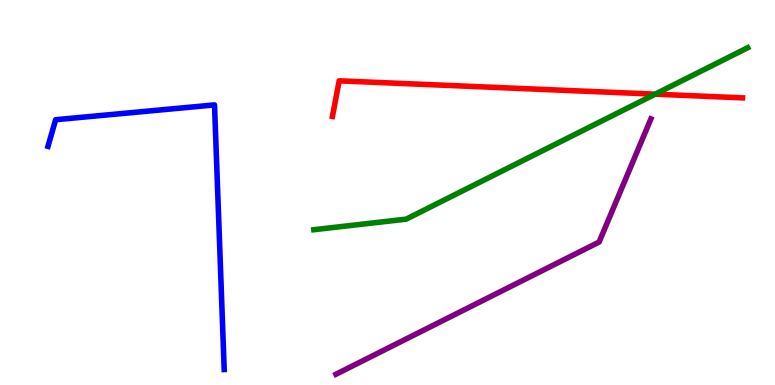[{'lines': ['blue', 'red'], 'intersections': []}, {'lines': ['green', 'red'], 'intersections': [{'x': 8.45, 'y': 7.55}]}, {'lines': ['purple', 'red'], 'intersections': []}, {'lines': ['blue', 'green'], 'intersections': []}, {'lines': ['blue', 'purple'], 'intersections': []}, {'lines': ['green', 'purple'], 'intersections': []}]